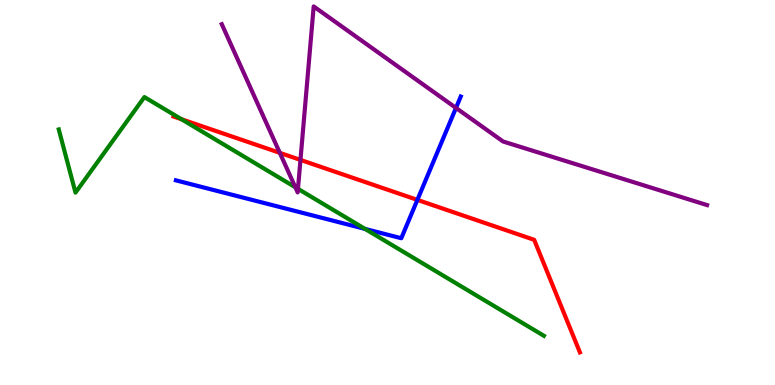[{'lines': ['blue', 'red'], 'intersections': [{'x': 5.39, 'y': 4.81}]}, {'lines': ['green', 'red'], 'intersections': [{'x': 2.34, 'y': 6.9}]}, {'lines': ['purple', 'red'], 'intersections': [{'x': 3.61, 'y': 6.03}, {'x': 3.88, 'y': 5.85}]}, {'lines': ['blue', 'green'], 'intersections': [{'x': 4.71, 'y': 4.05}]}, {'lines': ['blue', 'purple'], 'intersections': [{'x': 5.88, 'y': 7.2}]}, {'lines': ['green', 'purple'], 'intersections': [{'x': 3.81, 'y': 5.14}, {'x': 3.84, 'y': 5.1}]}]